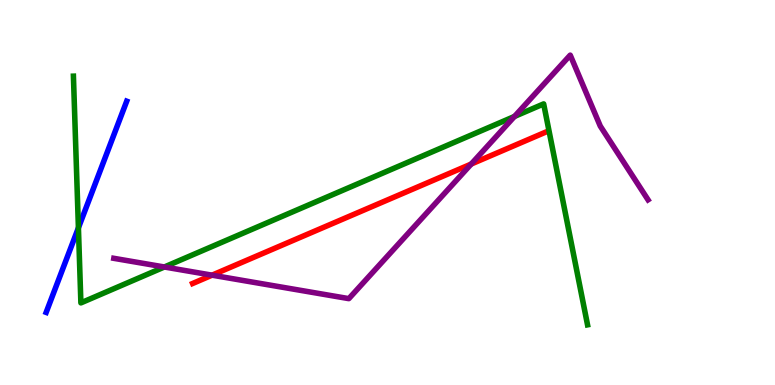[{'lines': ['blue', 'red'], 'intersections': []}, {'lines': ['green', 'red'], 'intersections': []}, {'lines': ['purple', 'red'], 'intersections': [{'x': 2.74, 'y': 2.85}, {'x': 6.08, 'y': 5.74}]}, {'lines': ['blue', 'green'], 'intersections': [{'x': 1.01, 'y': 4.08}]}, {'lines': ['blue', 'purple'], 'intersections': []}, {'lines': ['green', 'purple'], 'intersections': [{'x': 2.12, 'y': 3.07}, {'x': 6.64, 'y': 6.98}]}]